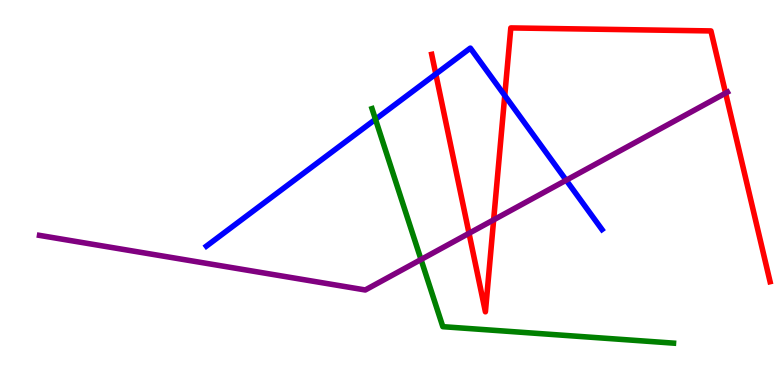[{'lines': ['blue', 'red'], 'intersections': [{'x': 5.62, 'y': 8.08}, {'x': 6.51, 'y': 7.52}]}, {'lines': ['green', 'red'], 'intersections': []}, {'lines': ['purple', 'red'], 'intersections': [{'x': 6.05, 'y': 3.94}, {'x': 6.37, 'y': 4.29}, {'x': 9.36, 'y': 7.58}]}, {'lines': ['blue', 'green'], 'intersections': [{'x': 4.84, 'y': 6.9}]}, {'lines': ['blue', 'purple'], 'intersections': [{'x': 7.31, 'y': 5.32}]}, {'lines': ['green', 'purple'], 'intersections': [{'x': 5.43, 'y': 3.26}]}]